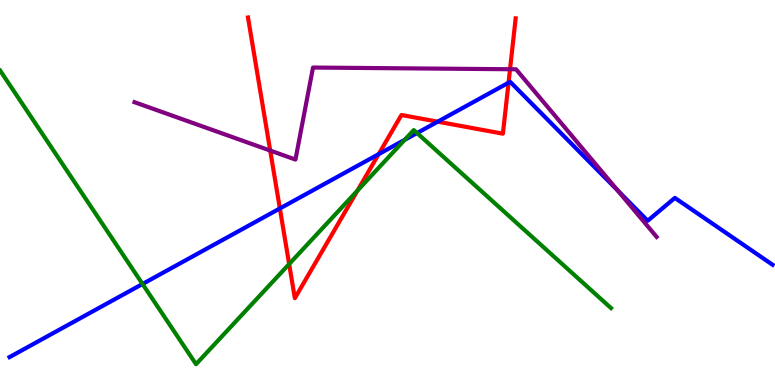[{'lines': ['blue', 'red'], 'intersections': [{'x': 3.61, 'y': 4.59}, {'x': 4.89, 'y': 6.0}, {'x': 5.65, 'y': 6.84}, {'x': 6.56, 'y': 7.85}]}, {'lines': ['green', 'red'], 'intersections': [{'x': 3.73, 'y': 3.14}, {'x': 4.61, 'y': 5.05}]}, {'lines': ['purple', 'red'], 'intersections': [{'x': 3.49, 'y': 6.09}, {'x': 6.58, 'y': 8.2}]}, {'lines': ['blue', 'green'], 'intersections': [{'x': 1.84, 'y': 2.62}, {'x': 5.22, 'y': 6.37}, {'x': 5.38, 'y': 6.54}]}, {'lines': ['blue', 'purple'], 'intersections': [{'x': 7.97, 'y': 5.06}]}, {'lines': ['green', 'purple'], 'intersections': []}]